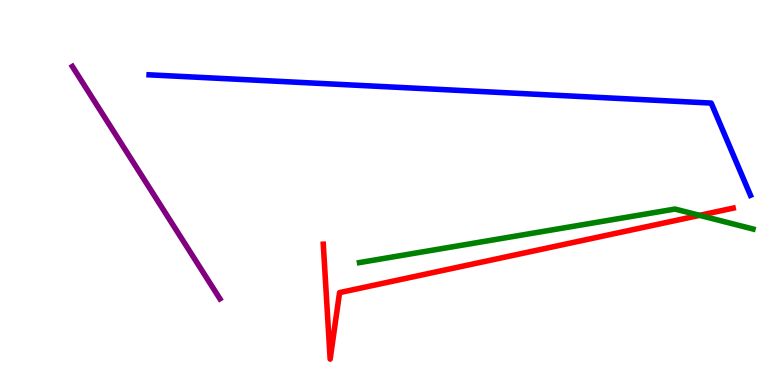[{'lines': ['blue', 'red'], 'intersections': []}, {'lines': ['green', 'red'], 'intersections': [{'x': 9.03, 'y': 4.41}]}, {'lines': ['purple', 'red'], 'intersections': []}, {'lines': ['blue', 'green'], 'intersections': []}, {'lines': ['blue', 'purple'], 'intersections': []}, {'lines': ['green', 'purple'], 'intersections': []}]